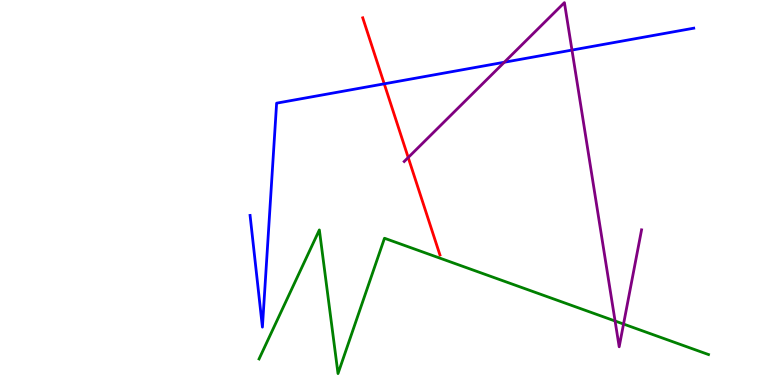[{'lines': ['blue', 'red'], 'intersections': [{'x': 4.96, 'y': 7.82}]}, {'lines': ['green', 'red'], 'intersections': []}, {'lines': ['purple', 'red'], 'intersections': [{'x': 5.27, 'y': 5.91}]}, {'lines': ['blue', 'green'], 'intersections': []}, {'lines': ['blue', 'purple'], 'intersections': [{'x': 6.51, 'y': 8.38}, {'x': 7.38, 'y': 8.7}]}, {'lines': ['green', 'purple'], 'intersections': [{'x': 7.94, 'y': 1.66}, {'x': 8.05, 'y': 1.58}]}]